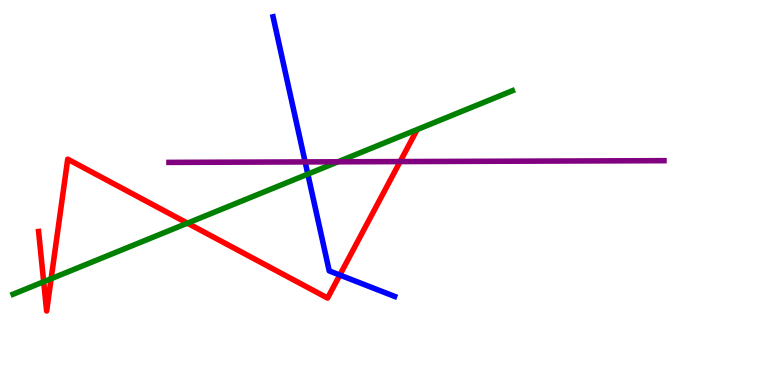[{'lines': ['blue', 'red'], 'intersections': [{'x': 4.38, 'y': 2.86}]}, {'lines': ['green', 'red'], 'intersections': [{'x': 0.564, 'y': 2.68}, {'x': 0.66, 'y': 2.76}, {'x': 2.42, 'y': 4.2}]}, {'lines': ['purple', 'red'], 'intersections': [{'x': 5.16, 'y': 5.8}]}, {'lines': ['blue', 'green'], 'intersections': [{'x': 3.97, 'y': 5.48}]}, {'lines': ['blue', 'purple'], 'intersections': [{'x': 3.94, 'y': 5.79}]}, {'lines': ['green', 'purple'], 'intersections': [{'x': 4.36, 'y': 5.8}]}]